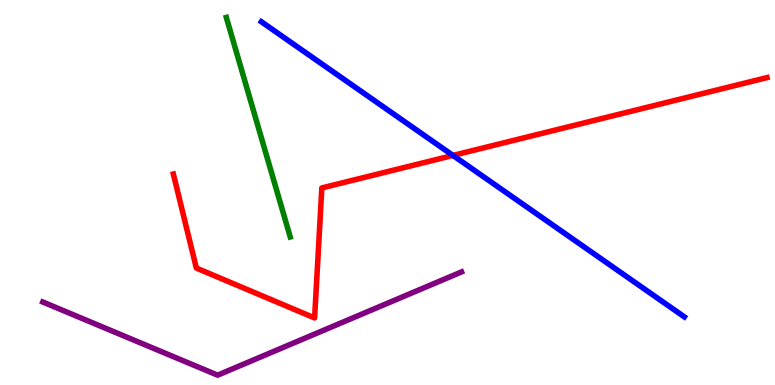[{'lines': ['blue', 'red'], 'intersections': [{'x': 5.84, 'y': 5.96}]}, {'lines': ['green', 'red'], 'intersections': []}, {'lines': ['purple', 'red'], 'intersections': []}, {'lines': ['blue', 'green'], 'intersections': []}, {'lines': ['blue', 'purple'], 'intersections': []}, {'lines': ['green', 'purple'], 'intersections': []}]